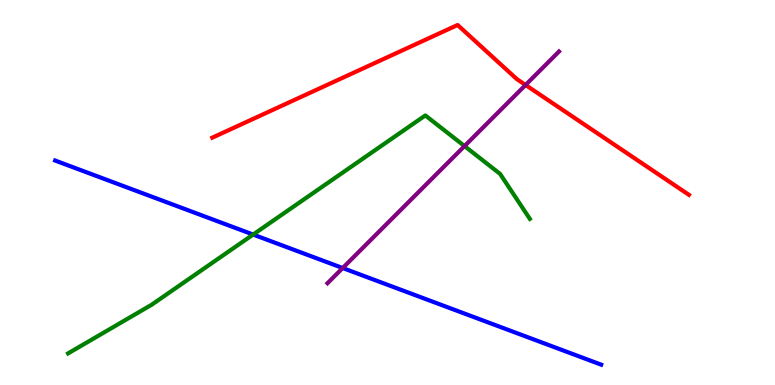[{'lines': ['blue', 'red'], 'intersections': []}, {'lines': ['green', 'red'], 'intersections': []}, {'lines': ['purple', 'red'], 'intersections': [{'x': 6.78, 'y': 7.79}]}, {'lines': ['blue', 'green'], 'intersections': [{'x': 3.27, 'y': 3.91}]}, {'lines': ['blue', 'purple'], 'intersections': [{'x': 4.42, 'y': 3.04}]}, {'lines': ['green', 'purple'], 'intersections': [{'x': 5.99, 'y': 6.21}]}]